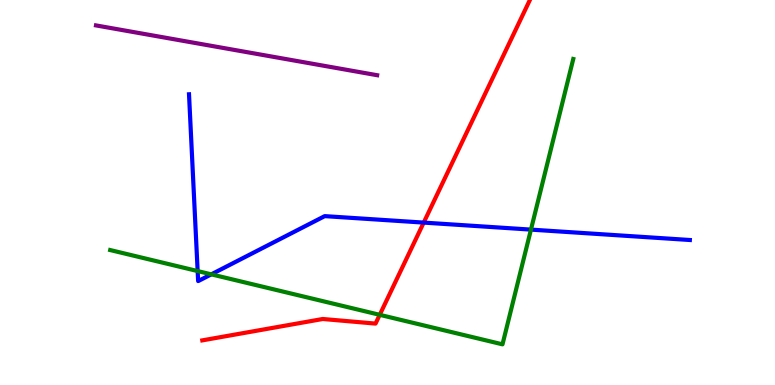[{'lines': ['blue', 'red'], 'intersections': [{'x': 5.47, 'y': 4.22}]}, {'lines': ['green', 'red'], 'intersections': [{'x': 4.9, 'y': 1.82}]}, {'lines': ['purple', 'red'], 'intersections': []}, {'lines': ['blue', 'green'], 'intersections': [{'x': 2.55, 'y': 2.96}, {'x': 2.73, 'y': 2.87}, {'x': 6.85, 'y': 4.04}]}, {'lines': ['blue', 'purple'], 'intersections': []}, {'lines': ['green', 'purple'], 'intersections': []}]